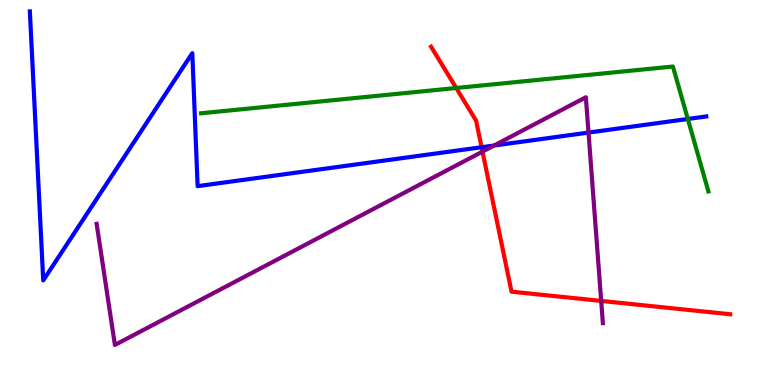[{'lines': ['blue', 'red'], 'intersections': [{'x': 6.21, 'y': 6.18}]}, {'lines': ['green', 'red'], 'intersections': [{'x': 5.89, 'y': 7.71}]}, {'lines': ['purple', 'red'], 'intersections': [{'x': 6.23, 'y': 6.06}, {'x': 7.76, 'y': 2.18}]}, {'lines': ['blue', 'green'], 'intersections': [{'x': 8.88, 'y': 6.91}]}, {'lines': ['blue', 'purple'], 'intersections': [{'x': 6.37, 'y': 6.22}, {'x': 7.59, 'y': 6.56}]}, {'lines': ['green', 'purple'], 'intersections': []}]